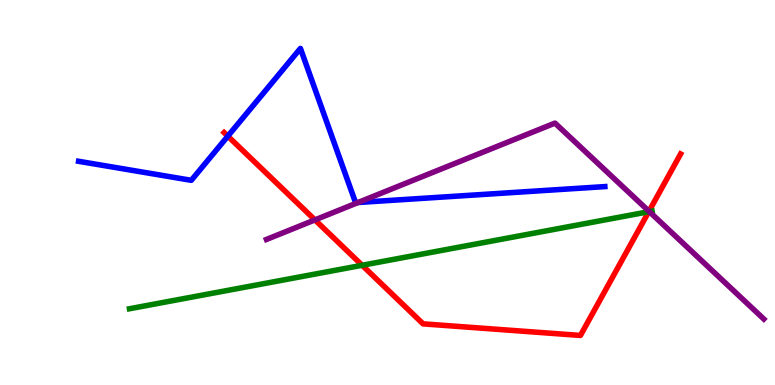[{'lines': ['blue', 'red'], 'intersections': [{'x': 2.94, 'y': 6.46}]}, {'lines': ['green', 'red'], 'intersections': [{'x': 4.67, 'y': 3.11}, {'x': 8.37, 'y': 4.5}]}, {'lines': ['purple', 'red'], 'intersections': [{'x': 4.06, 'y': 4.29}, {'x': 8.37, 'y': 4.51}]}, {'lines': ['blue', 'green'], 'intersections': []}, {'lines': ['blue', 'purple'], 'intersections': [{'x': 4.62, 'y': 4.74}]}, {'lines': ['green', 'purple'], 'intersections': [{'x': 8.38, 'y': 4.5}]}]